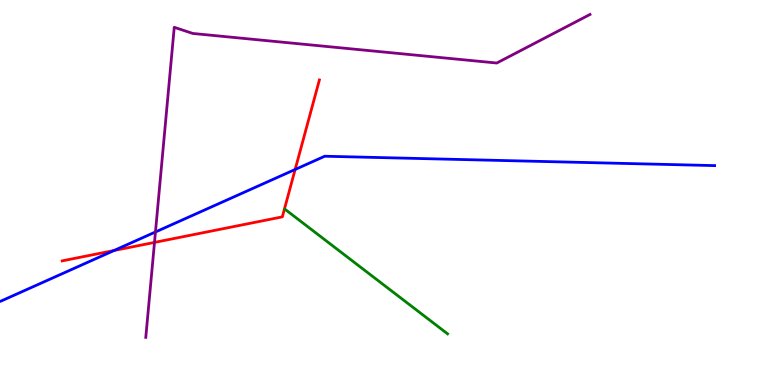[{'lines': ['blue', 'red'], 'intersections': [{'x': 1.47, 'y': 3.49}, {'x': 3.81, 'y': 5.6}]}, {'lines': ['green', 'red'], 'intersections': []}, {'lines': ['purple', 'red'], 'intersections': [{'x': 1.99, 'y': 3.7}]}, {'lines': ['blue', 'green'], 'intersections': []}, {'lines': ['blue', 'purple'], 'intersections': [{'x': 2.01, 'y': 3.97}]}, {'lines': ['green', 'purple'], 'intersections': []}]